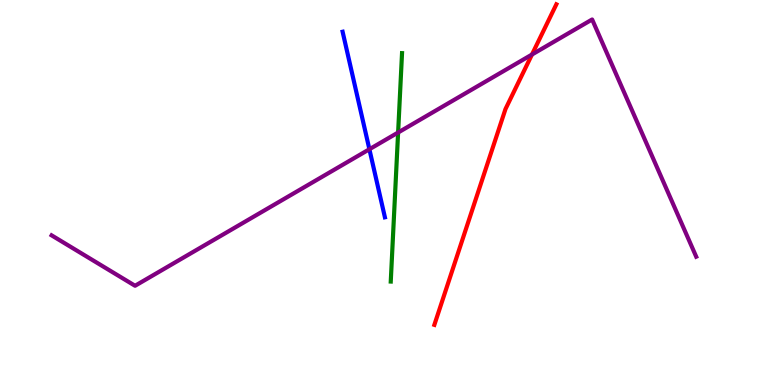[{'lines': ['blue', 'red'], 'intersections': []}, {'lines': ['green', 'red'], 'intersections': []}, {'lines': ['purple', 'red'], 'intersections': [{'x': 6.86, 'y': 8.58}]}, {'lines': ['blue', 'green'], 'intersections': []}, {'lines': ['blue', 'purple'], 'intersections': [{'x': 4.77, 'y': 6.12}]}, {'lines': ['green', 'purple'], 'intersections': [{'x': 5.14, 'y': 6.56}]}]